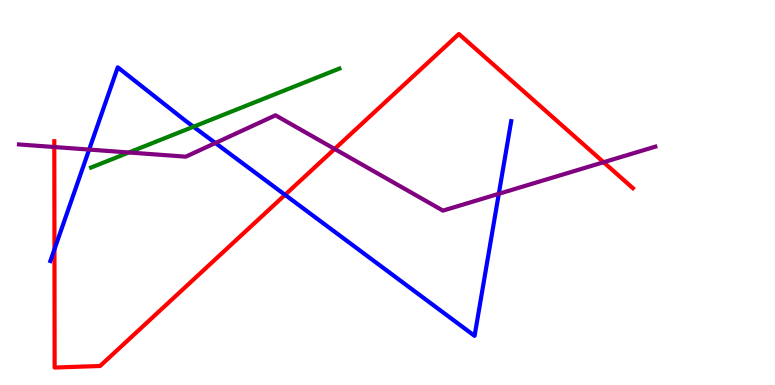[{'lines': ['blue', 'red'], 'intersections': [{'x': 0.703, 'y': 3.53}, {'x': 3.68, 'y': 4.94}]}, {'lines': ['green', 'red'], 'intersections': []}, {'lines': ['purple', 'red'], 'intersections': [{'x': 0.701, 'y': 6.18}, {'x': 4.32, 'y': 6.13}, {'x': 7.79, 'y': 5.79}]}, {'lines': ['blue', 'green'], 'intersections': [{'x': 2.5, 'y': 6.71}]}, {'lines': ['blue', 'purple'], 'intersections': [{'x': 1.15, 'y': 6.11}, {'x': 2.78, 'y': 6.29}, {'x': 6.44, 'y': 4.97}]}, {'lines': ['green', 'purple'], 'intersections': [{'x': 1.66, 'y': 6.04}]}]